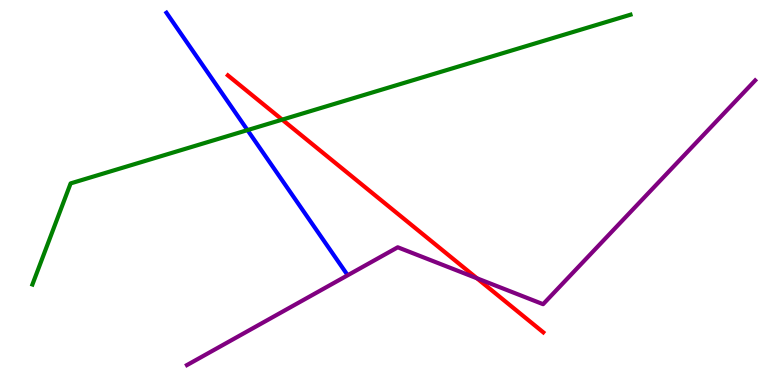[{'lines': ['blue', 'red'], 'intersections': []}, {'lines': ['green', 'red'], 'intersections': [{'x': 3.64, 'y': 6.89}]}, {'lines': ['purple', 'red'], 'intersections': [{'x': 6.15, 'y': 2.77}]}, {'lines': ['blue', 'green'], 'intersections': [{'x': 3.19, 'y': 6.62}]}, {'lines': ['blue', 'purple'], 'intersections': []}, {'lines': ['green', 'purple'], 'intersections': []}]